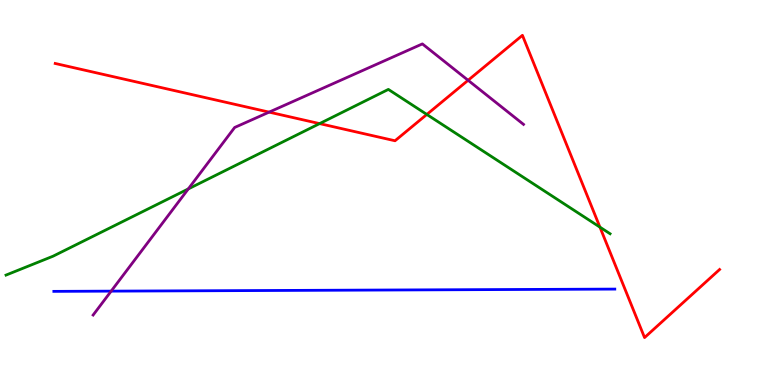[{'lines': ['blue', 'red'], 'intersections': []}, {'lines': ['green', 'red'], 'intersections': [{'x': 4.12, 'y': 6.79}, {'x': 5.51, 'y': 7.03}, {'x': 7.74, 'y': 4.1}]}, {'lines': ['purple', 'red'], 'intersections': [{'x': 3.47, 'y': 7.09}, {'x': 6.04, 'y': 7.91}]}, {'lines': ['blue', 'green'], 'intersections': []}, {'lines': ['blue', 'purple'], 'intersections': [{'x': 1.43, 'y': 2.44}]}, {'lines': ['green', 'purple'], 'intersections': [{'x': 2.43, 'y': 5.09}]}]